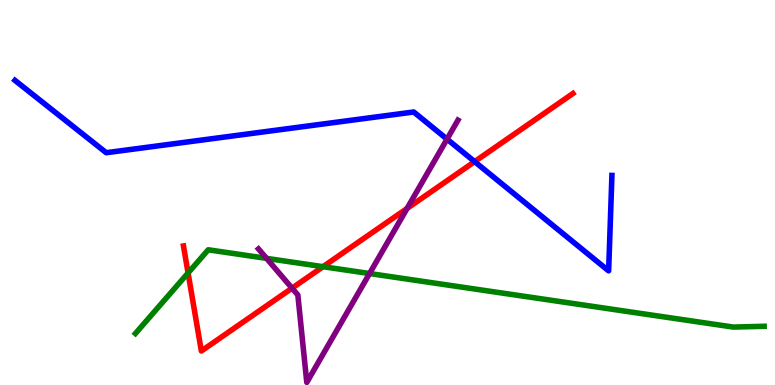[{'lines': ['blue', 'red'], 'intersections': [{'x': 6.12, 'y': 5.8}]}, {'lines': ['green', 'red'], 'intersections': [{'x': 2.43, 'y': 2.91}, {'x': 4.17, 'y': 3.07}]}, {'lines': ['purple', 'red'], 'intersections': [{'x': 3.77, 'y': 2.52}, {'x': 5.25, 'y': 4.59}]}, {'lines': ['blue', 'green'], 'intersections': []}, {'lines': ['blue', 'purple'], 'intersections': [{'x': 5.77, 'y': 6.39}]}, {'lines': ['green', 'purple'], 'intersections': [{'x': 3.44, 'y': 3.29}, {'x': 4.77, 'y': 2.9}]}]